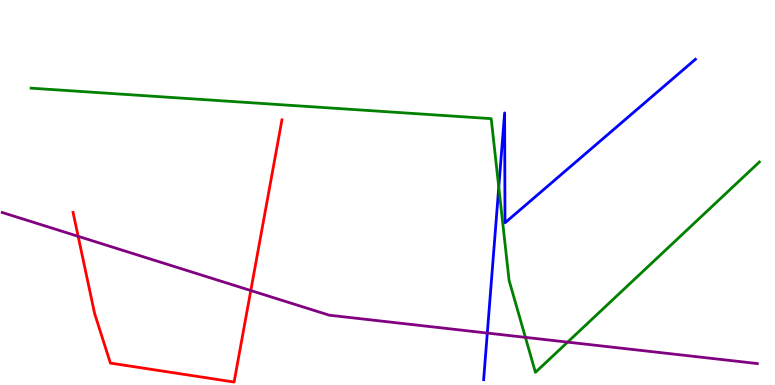[{'lines': ['blue', 'red'], 'intersections': []}, {'lines': ['green', 'red'], 'intersections': []}, {'lines': ['purple', 'red'], 'intersections': [{'x': 1.01, 'y': 3.86}, {'x': 3.24, 'y': 2.45}]}, {'lines': ['blue', 'green'], 'intersections': [{'x': 6.44, 'y': 5.14}]}, {'lines': ['blue', 'purple'], 'intersections': [{'x': 6.29, 'y': 1.35}]}, {'lines': ['green', 'purple'], 'intersections': [{'x': 6.78, 'y': 1.24}, {'x': 7.32, 'y': 1.11}]}]